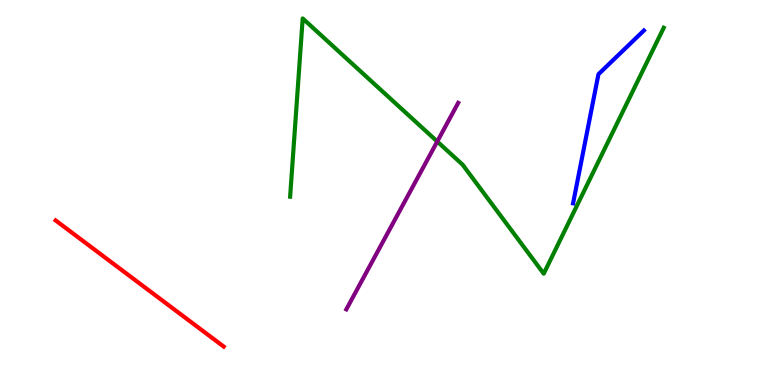[{'lines': ['blue', 'red'], 'intersections': []}, {'lines': ['green', 'red'], 'intersections': []}, {'lines': ['purple', 'red'], 'intersections': []}, {'lines': ['blue', 'green'], 'intersections': []}, {'lines': ['blue', 'purple'], 'intersections': []}, {'lines': ['green', 'purple'], 'intersections': [{'x': 5.64, 'y': 6.32}]}]